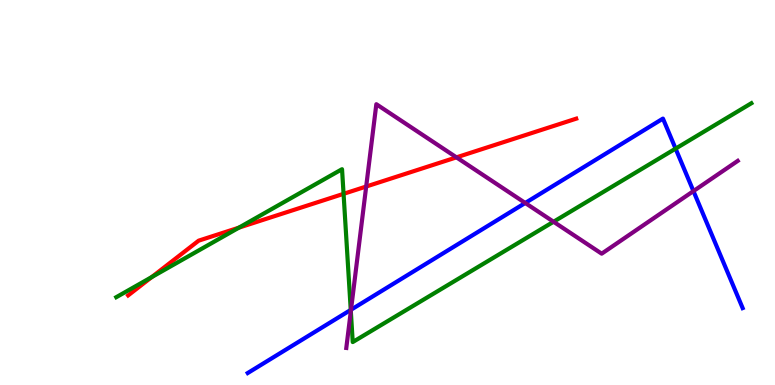[{'lines': ['blue', 'red'], 'intersections': []}, {'lines': ['green', 'red'], 'intersections': [{'x': 1.96, 'y': 2.8}, {'x': 3.08, 'y': 4.09}, {'x': 4.43, 'y': 4.97}]}, {'lines': ['purple', 'red'], 'intersections': [{'x': 4.73, 'y': 5.16}, {'x': 5.89, 'y': 5.91}]}, {'lines': ['blue', 'green'], 'intersections': [{'x': 4.53, 'y': 1.95}, {'x': 8.72, 'y': 6.14}]}, {'lines': ['blue', 'purple'], 'intersections': [{'x': 4.53, 'y': 1.95}, {'x': 6.78, 'y': 4.73}, {'x': 8.95, 'y': 5.04}]}, {'lines': ['green', 'purple'], 'intersections': [{'x': 4.53, 'y': 1.92}, {'x': 7.14, 'y': 4.24}]}]